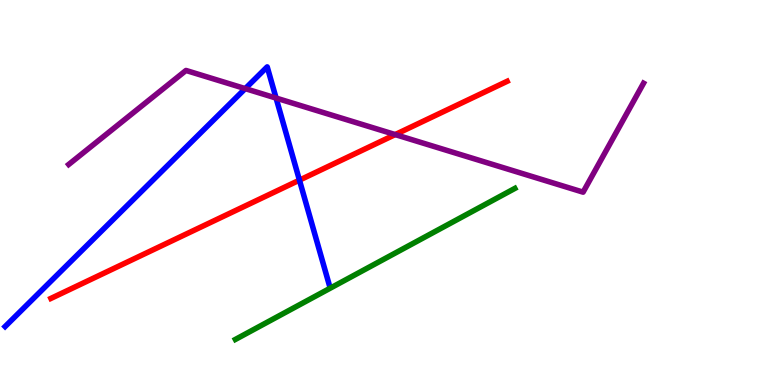[{'lines': ['blue', 'red'], 'intersections': [{'x': 3.86, 'y': 5.32}]}, {'lines': ['green', 'red'], 'intersections': []}, {'lines': ['purple', 'red'], 'intersections': [{'x': 5.1, 'y': 6.5}]}, {'lines': ['blue', 'green'], 'intersections': []}, {'lines': ['blue', 'purple'], 'intersections': [{'x': 3.16, 'y': 7.7}, {'x': 3.56, 'y': 7.45}]}, {'lines': ['green', 'purple'], 'intersections': []}]